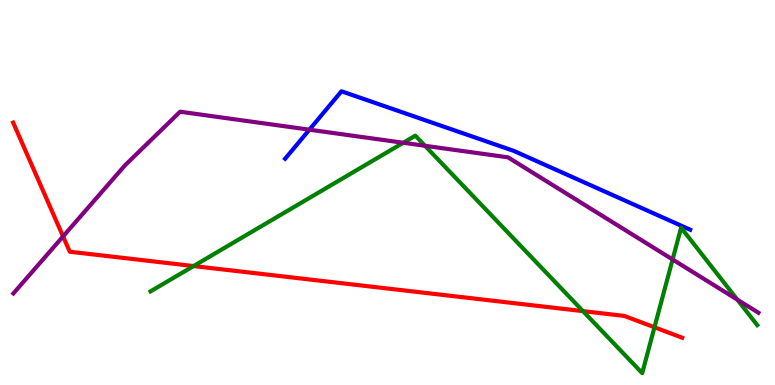[{'lines': ['blue', 'red'], 'intersections': []}, {'lines': ['green', 'red'], 'intersections': [{'x': 2.5, 'y': 3.09}, {'x': 7.52, 'y': 1.92}, {'x': 8.44, 'y': 1.5}]}, {'lines': ['purple', 'red'], 'intersections': [{'x': 0.814, 'y': 3.86}]}, {'lines': ['blue', 'green'], 'intersections': []}, {'lines': ['blue', 'purple'], 'intersections': [{'x': 3.99, 'y': 6.63}]}, {'lines': ['green', 'purple'], 'intersections': [{'x': 5.2, 'y': 6.29}, {'x': 5.48, 'y': 6.21}, {'x': 8.68, 'y': 3.26}, {'x': 9.51, 'y': 2.22}]}]